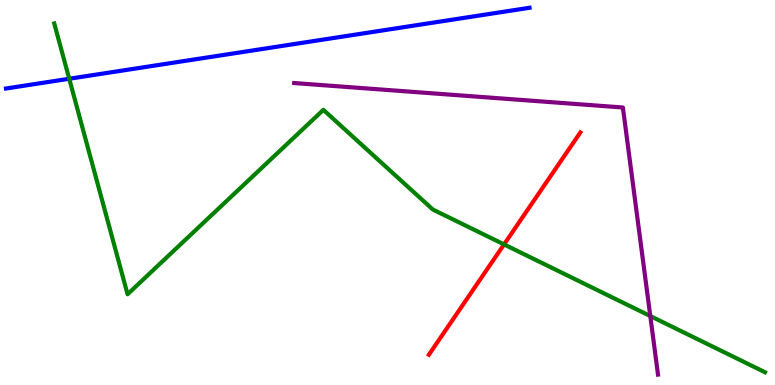[{'lines': ['blue', 'red'], 'intersections': []}, {'lines': ['green', 'red'], 'intersections': [{'x': 6.5, 'y': 3.65}]}, {'lines': ['purple', 'red'], 'intersections': []}, {'lines': ['blue', 'green'], 'intersections': [{'x': 0.893, 'y': 7.95}]}, {'lines': ['blue', 'purple'], 'intersections': []}, {'lines': ['green', 'purple'], 'intersections': [{'x': 8.39, 'y': 1.79}]}]